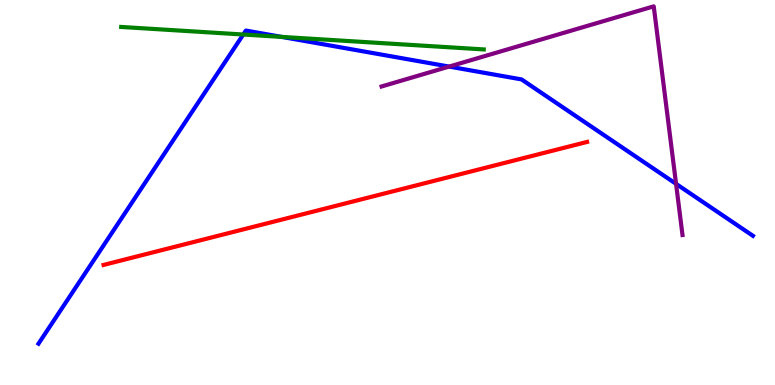[{'lines': ['blue', 'red'], 'intersections': []}, {'lines': ['green', 'red'], 'intersections': []}, {'lines': ['purple', 'red'], 'intersections': []}, {'lines': ['blue', 'green'], 'intersections': [{'x': 3.14, 'y': 9.1}, {'x': 3.63, 'y': 9.04}]}, {'lines': ['blue', 'purple'], 'intersections': [{'x': 5.8, 'y': 8.27}, {'x': 8.72, 'y': 5.22}]}, {'lines': ['green', 'purple'], 'intersections': []}]